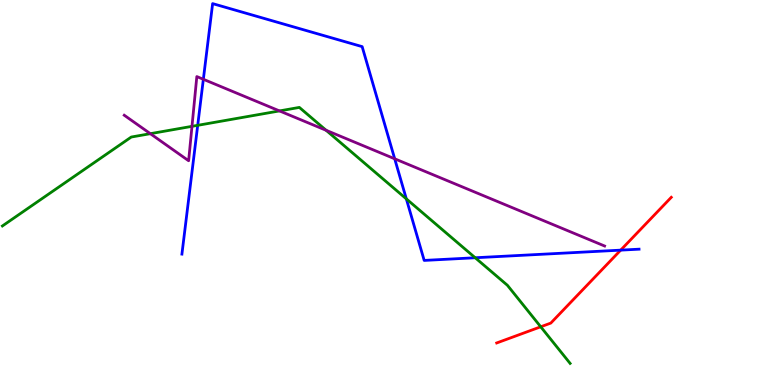[{'lines': ['blue', 'red'], 'intersections': [{'x': 8.01, 'y': 3.5}]}, {'lines': ['green', 'red'], 'intersections': [{'x': 6.98, 'y': 1.51}]}, {'lines': ['purple', 'red'], 'intersections': []}, {'lines': ['blue', 'green'], 'intersections': [{'x': 2.55, 'y': 6.74}, {'x': 5.24, 'y': 4.83}, {'x': 6.13, 'y': 3.31}]}, {'lines': ['blue', 'purple'], 'intersections': [{'x': 2.62, 'y': 7.94}, {'x': 5.09, 'y': 5.88}]}, {'lines': ['green', 'purple'], 'intersections': [{'x': 1.94, 'y': 6.53}, {'x': 2.48, 'y': 6.72}, {'x': 3.61, 'y': 7.12}, {'x': 4.21, 'y': 6.62}]}]